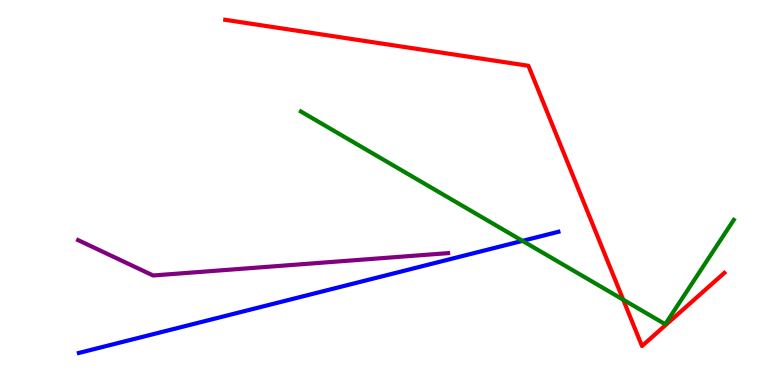[{'lines': ['blue', 'red'], 'intersections': []}, {'lines': ['green', 'red'], 'intersections': [{'x': 8.04, 'y': 2.22}]}, {'lines': ['purple', 'red'], 'intersections': []}, {'lines': ['blue', 'green'], 'intersections': [{'x': 6.74, 'y': 3.74}]}, {'lines': ['blue', 'purple'], 'intersections': []}, {'lines': ['green', 'purple'], 'intersections': []}]